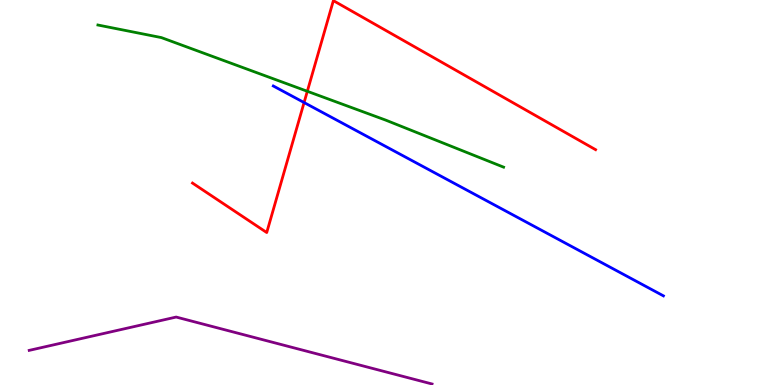[{'lines': ['blue', 'red'], 'intersections': [{'x': 3.92, 'y': 7.34}]}, {'lines': ['green', 'red'], 'intersections': [{'x': 3.97, 'y': 7.63}]}, {'lines': ['purple', 'red'], 'intersections': []}, {'lines': ['blue', 'green'], 'intersections': []}, {'lines': ['blue', 'purple'], 'intersections': []}, {'lines': ['green', 'purple'], 'intersections': []}]